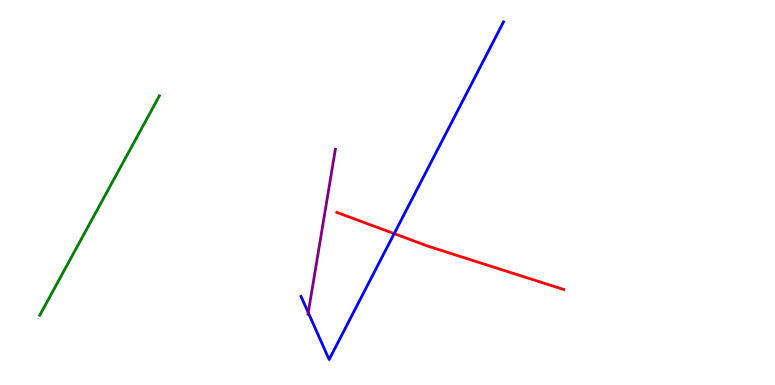[{'lines': ['blue', 'red'], 'intersections': [{'x': 5.09, 'y': 3.93}]}, {'lines': ['green', 'red'], 'intersections': []}, {'lines': ['purple', 'red'], 'intersections': []}, {'lines': ['blue', 'green'], 'intersections': []}, {'lines': ['blue', 'purple'], 'intersections': [{'x': 3.98, 'y': 1.88}]}, {'lines': ['green', 'purple'], 'intersections': []}]